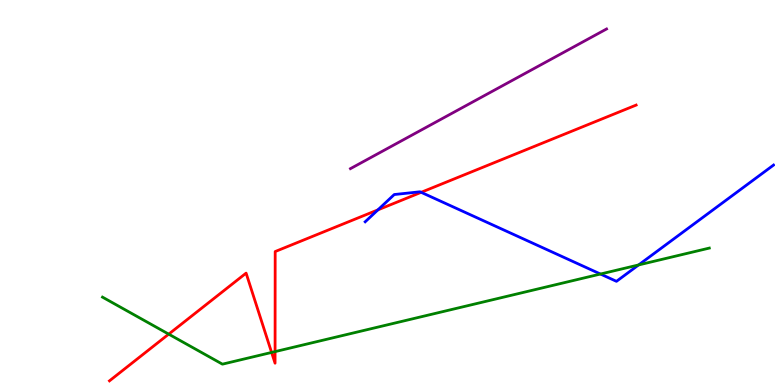[{'lines': ['blue', 'red'], 'intersections': [{'x': 4.88, 'y': 4.55}, {'x': 5.43, 'y': 5.0}]}, {'lines': ['green', 'red'], 'intersections': [{'x': 2.18, 'y': 1.32}, {'x': 3.5, 'y': 0.846}, {'x': 3.55, 'y': 0.867}]}, {'lines': ['purple', 'red'], 'intersections': []}, {'lines': ['blue', 'green'], 'intersections': [{'x': 7.75, 'y': 2.88}, {'x': 8.24, 'y': 3.12}]}, {'lines': ['blue', 'purple'], 'intersections': []}, {'lines': ['green', 'purple'], 'intersections': []}]